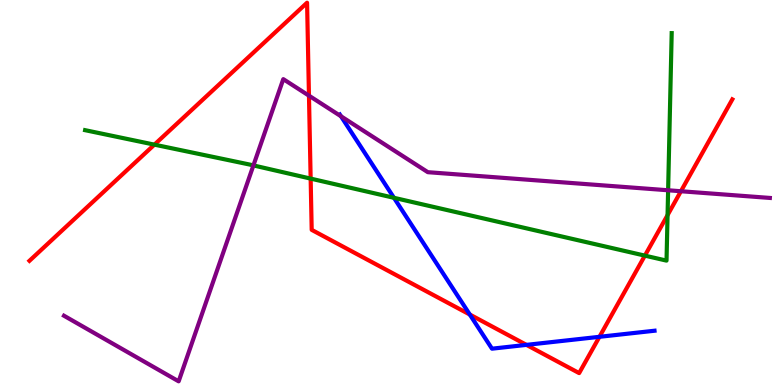[{'lines': ['blue', 'red'], 'intersections': [{'x': 6.06, 'y': 1.83}, {'x': 6.79, 'y': 1.04}, {'x': 7.73, 'y': 1.25}]}, {'lines': ['green', 'red'], 'intersections': [{'x': 1.99, 'y': 6.24}, {'x': 4.01, 'y': 5.36}, {'x': 8.32, 'y': 3.36}, {'x': 8.61, 'y': 4.41}]}, {'lines': ['purple', 'red'], 'intersections': [{'x': 3.99, 'y': 7.52}, {'x': 8.79, 'y': 5.03}]}, {'lines': ['blue', 'green'], 'intersections': [{'x': 5.08, 'y': 4.86}]}, {'lines': ['blue', 'purple'], 'intersections': [{'x': 4.4, 'y': 6.98}]}, {'lines': ['green', 'purple'], 'intersections': [{'x': 3.27, 'y': 5.7}, {'x': 8.62, 'y': 5.06}]}]